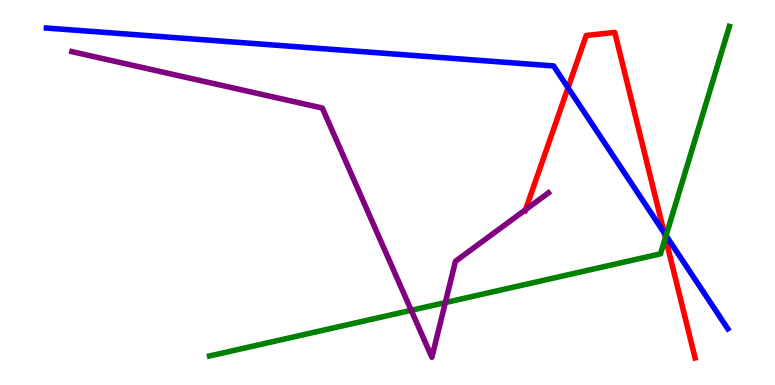[{'lines': ['blue', 'red'], 'intersections': [{'x': 7.33, 'y': 7.72}, {'x': 8.57, 'y': 3.95}]}, {'lines': ['green', 'red'], 'intersections': [{'x': 8.59, 'y': 3.83}]}, {'lines': ['purple', 'red'], 'intersections': [{'x': 6.78, 'y': 4.55}]}, {'lines': ['blue', 'green'], 'intersections': [{'x': 8.59, 'y': 3.88}]}, {'lines': ['blue', 'purple'], 'intersections': []}, {'lines': ['green', 'purple'], 'intersections': [{'x': 5.31, 'y': 1.94}, {'x': 5.75, 'y': 2.14}]}]